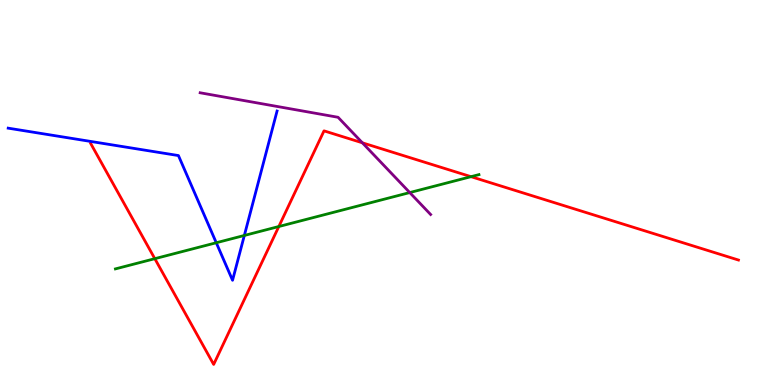[{'lines': ['blue', 'red'], 'intersections': []}, {'lines': ['green', 'red'], 'intersections': [{'x': 2.0, 'y': 3.28}, {'x': 3.6, 'y': 4.12}, {'x': 6.08, 'y': 5.41}]}, {'lines': ['purple', 'red'], 'intersections': [{'x': 4.68, 'y': 6.29}]}, {'lines': ['blue', 'green'], 'intersections': [{'x': 2.79, 'y': 3.69}, {'x': 3.15, 'y': 3.88}]}, {'lines': ['blue', 'purple'], 'intersections': []}, {'lines': ['green', 'purple'], 'intersections': [{'x': 5.29, 'y': 5.0}]}]